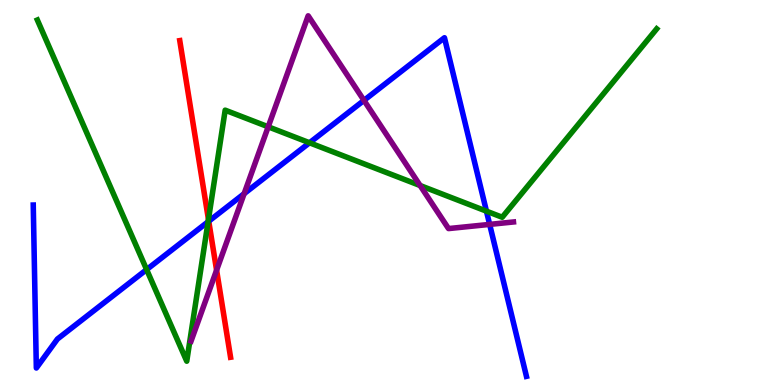[{'lines': ['blue', 'red'], 'intersections': [{'x': 2.69, 'y': 4.25}]}, {'lines': ['green', 'red'], 'intersections': [{'x': 2.69, 'y': 4.3}]}, {'lines': ['purple', 'red'], 'intersections': [{'x': 2.79, 'y': 2.98}]}, {'lines': ['blue', 'green'], 'intersections': [{'x': 1.89, 'y': 3.0}, {'x': 2.69, 'y': 4.24}, {'x': 3.99, 'y': 6.29}, {'x': 6.28, 'y': 4.52}]}, {'lines': ['blue', 'purple'], 'intersections': [{'x': 3.15, 'y': 4.97}, {'x': 4.7, 'y': 7.39}, {'x': 6.32, 'y': 4.17}]}, {'lines': ['green', 'purple'], 'intersections': [{'x': 3.46, 'y': 6.71}, {'x': 5.42, 'y': 5.18}]}]